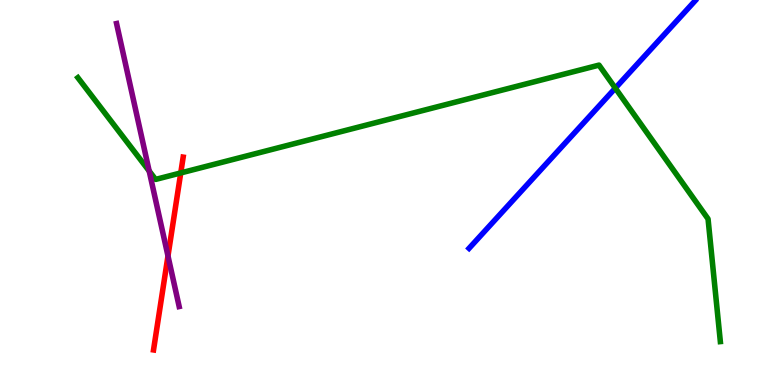[{'lines': ['blue', 'red'], 'intersections': []}, {'lines': ['green', 'red'], 'intersections': [{'x': 2.33, 'y': 5.51}]}, {'lines': ['purple', 'red'], 'intersections': [{'x': 2.17, 'y': 3.35}]}, {'lines': ['blue', 'green'], 'intersections': [{'x': 7.94, 'y': 7.71}]}, {'lines': ['blue', 'purple'], 'intersections': []}, {'lines': ['green', 'purple'], 'intersections': [{'x': 1.93, 'y': 5.56}]}]